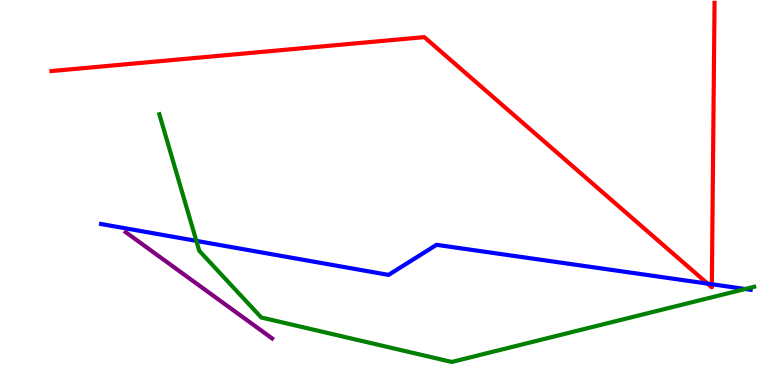[{'lines': ['blue', 'red'], 'intersections': [{'x': 9.13, 'y': 2.63}, {'x': 9.19, 'y': 2.62}]}, {'lines': ['green', 'red'], 'intersections': []}, {'lines': ['purple', 'red'], 'intersections': []}, {'lines': ['blue', 'green'], 'intersections': [{'x': 2.53, 'y': 3.74}, {'x': 9.62, 'y': 2.49}]}, {'lines': ['blue', 'purple'], 'intersections': []}, {'lines': ['green', 'purple'], 'intersections': []}]